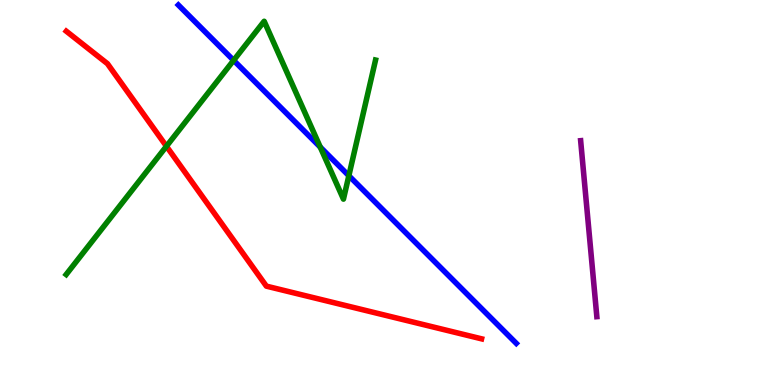[{'lines': ['blue', 'red'], 'intersections': []}, {'lines': ['green', 'red'], 'intersections': [{'x': 2.15, 'y': 6.2}]}, {'lines': ['purple', 'red'], 'intersections': []}, {'lines': ['blue', 'green'], 'intersections': [{'x': 3.01, 'y': 8.43}, {'x': 4.13, 'y': 6.18}, {'x': 4.5, 'y': 5.44}]}, {'lines': ['blue', 'purple'], 'intersections': []}, {'lines': ['green', 'purple'], 'intersections': []}]